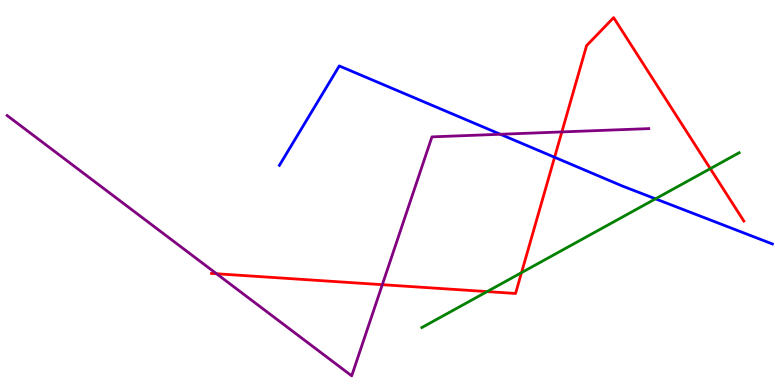[{'lines': ['blue', 'red'], 'intersections': [{'x': 7.16, 'y': 5.91}]}, {'lines': ['green', 'red'], 'intersections': [{'x': 6.29, 'y': 2.43}, {'x': 6.73, 'y': 2.92}, {'x': 9.17, 'y': 5.62}]}, {'lines': ['purple', 'red'], 'intersections': [{'x': 2.79, 'y': 2.89}, {'x': 4.93, 'y': 2.61}, {'x': 7.25, 'y': 6.57}]}, {'lines': ['blue', 'green'], 'intersections': [{'x': 8.46, 'y': 4.84}]}, {'lines': ['blue', 'purple'], 'intersections': [{'x': 6.46, 'y': 6.51}]}, {'lines': ['green', 'purple'], 'intersections': []}]